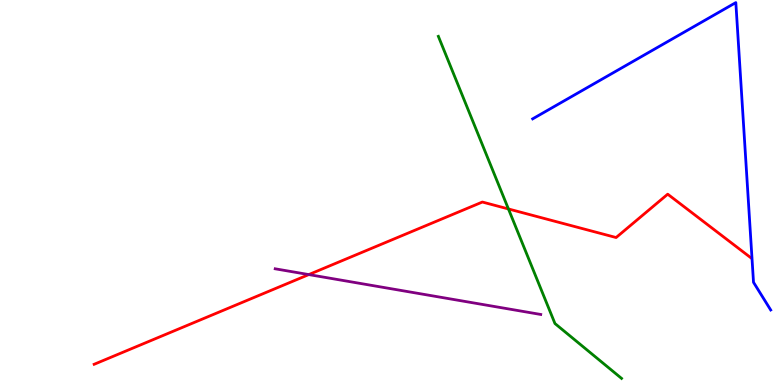[{'lines': ['blue', 'red'], 'intersections': []}, {'lines': ['green', 'red'], 'intersections': [{'x': 6.56, 'y': 4.57}]}, {'lines': ['purple', 'red'], 'intersections': [{'x': 3.98, 'y': 2.87}]}, {'lines': ['blue', 'green'], 'intersections': []}, {'lines': ['blue', 'purple'], 'intersections': []}, {'lines': ['green', 'purple'], 'intersections': []}]